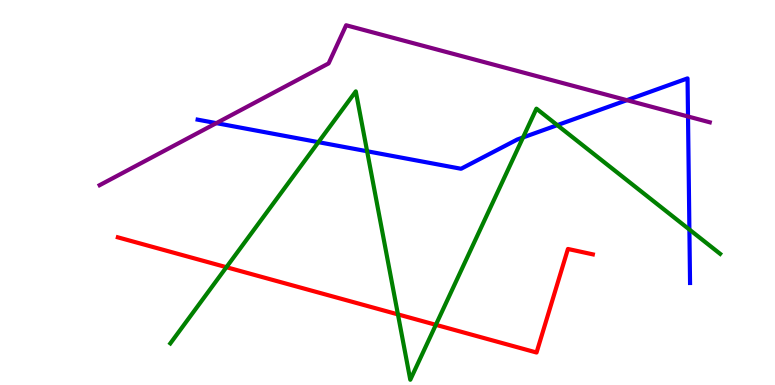[{'lines': ['blue', 'red'], 'intersections': []}, {'lines': ['green', 'red'], 'intersections': [{'x': 2.92, 'y': 3.06}, {'x': 5.13, 'y': 1.83}, {'x': 5.62, 'y': 1.56}]}, {'lines': ['purple', 'red'], 'intersections': []}, {'lines': ['blue', 'green'], 'intersections': [{'x': 4.11, 'y': 6.31}, {'x': 4.74, 'y': 6.07}, {'x': 6.75, 'y': 6.43}, {'x': 7.19, 'y': 6.75}, {'x': 8.9, 'y': 4.04}]}, {'lines': ['blue', 'purple'], 'intersections': [{'x': 2.79, 'y': 6.8}, {'x': 8.09, 'y': 7.4}, {'x': 8.88, 'y': 6.97}]}, {'lines': ['green', 'purple'], 'intersections': []}]